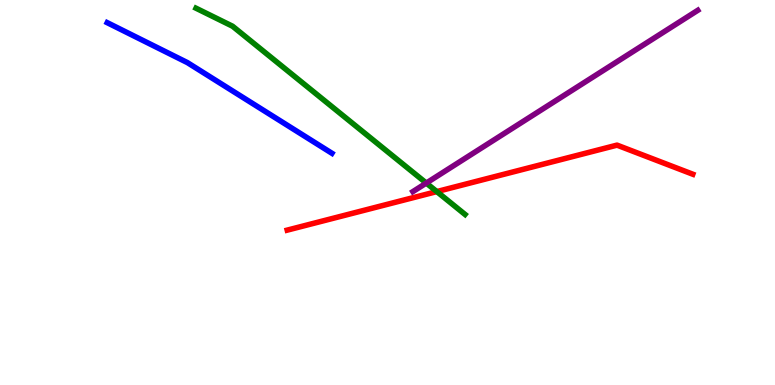[{'lines': ['blue', 'red'], 'intersections': []}, {'lines': ['green', 'red'], 'intersections': [{'x': 5.64, 'y': 5.02}]}, {'lines': ['purple', 'red'], 'intersections': []}, {'lines': ['blue', 'green'], 'intersections': []}, {'lines': ['blue', 'purple'], 'intersections': []}, {'lines': ['green', 'purple'], 'intersections': [{'x': 5.5, 'y': 5.25}]}]